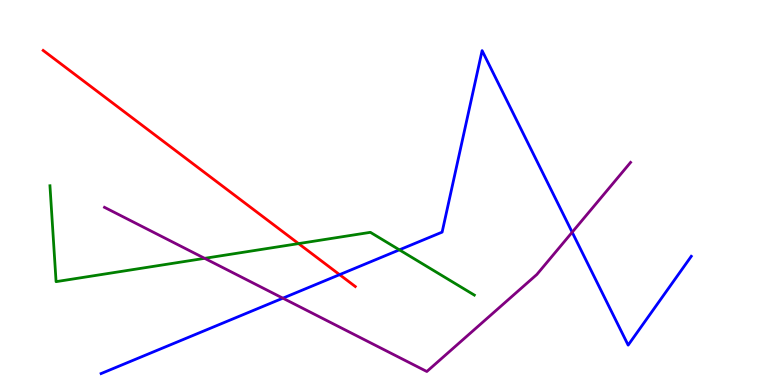[{'lines': ['blue', 'red'], 'intersections': [{'x': 4.38, 'y': 2.87}]}, {'lines': ['green', 'red'], 'intersections': [{'x': 3.85, 'y': 3.67}]}, {'lines': ['purple', 'red'], 'intersections': []}, {'lines': ['blue', 'green'], 'intersections': [{'x': 5.15, 'y': 3.51}]}, {'lines': ['blue', 'purple'], 'intersections': [{'x': 3.65, 'y': 2.26}, {'x': 7.38, 'y': 3.97}]}, {'lines': ['green', 'purple'], 'intersections': [{'x': 2.64, 'y': 3.29}]}]